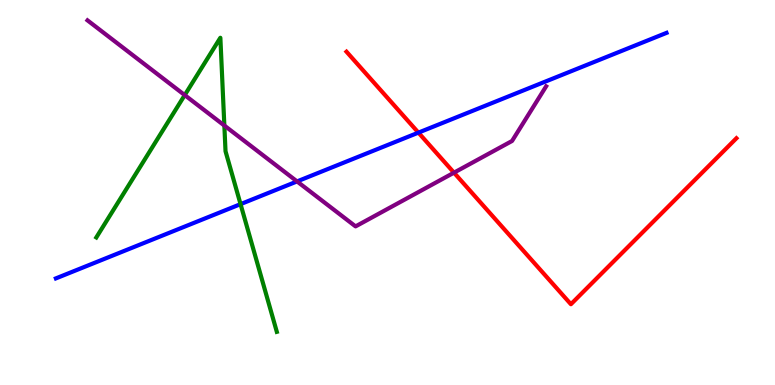[{'lines': ['blue', 'red'], 'intersections': [{'x': 5.4, 'y': 6.56}]}, {'lines': ['green', 'red'], 'intersections': []}, {'lines': ['purple', 'red'], 'intersections': [{'x': 5.86, 'y': 5.52}]}, {'lines': ['blue', 'green'], 'intersections': [{'x': 3.1, 'y': 4.7}]}, {'lines': ['blue', 'purple'], 'intersections': [{'x': 3.83, 'y': 5.29}]}, {'lines': ['green', 'purple'], 'intersections': [{'x': 2.38, 'y': 7.53}, {'x': 2.89, 'y': 6.74}]}]